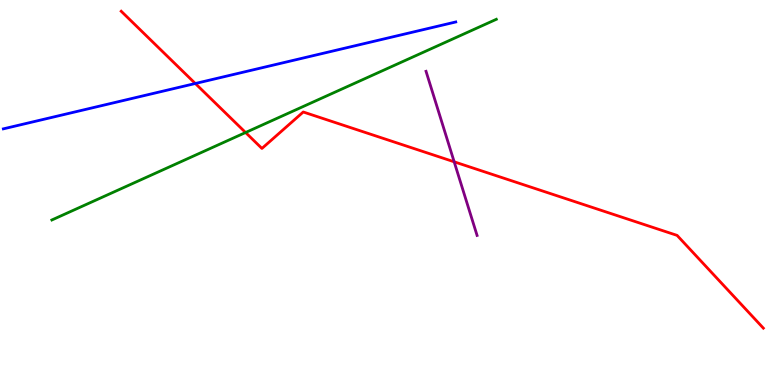[{'lines': ['blue', 'red'], 'intersections': [{'x': 2.52, 'y': 7.83}]}, {'lines': ['green', 'red'], 'intersections': [{'x': 3.17, 'y': 6.56}]}, {'lines': ['purple', 'red'], 'intersections': [{'x': 5.86, 'y': 5.8}]}, {'lines': ['blue', 'green'], 'intersections': []}, {'lines': ['blue', 'purple'], 'intersections': []}, {'lines': ['green', 'purple'], 'intersections': []}]